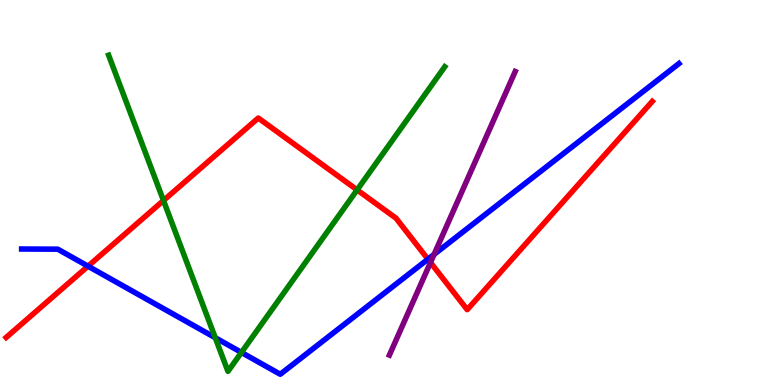[{'lines': ['blue', 'red'], 'intersections': [{'x': 1.14, 'y': 3.09}, {'x': 5.52, 'y': 3.27}]}, {'lines': ['green', 'red'], 'intersections': [{'x': 2.11, 'y': 4.79}, {'x': 4.61, 'y': 5.07}]}, {'lines': ['purple', 'red'], 'intersections': [{'x': 5.55, 'y': 3.18}]}, {'lines': ['blue', 'green'], 'intersections': [{'x': 2.78, 'y': 1.23}, {'x': 3.12, 'y': 0.846}]}, {'lines': ['blue', 'purple'], 'intersections': [{'x': 5.6, 'y': 3.39}]}, {'lines': ['green', 'purple'], 'intersections': []}]